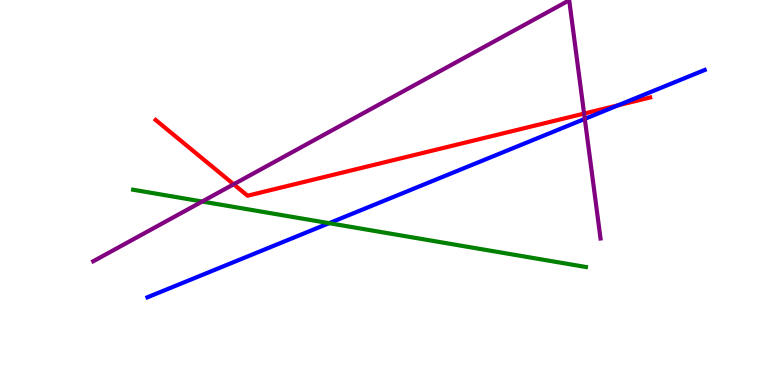[{'lines': ['blue', 'red'], 'intersections': [{'x': 7.98, 'y': 7.27}]}, {'lines': ['green', 'red'], 'intersections': []}, {'lines': ['purple', 'red'], 'intersections': [{'x': 3.02, 'y': 5.21}, {'x': 7.54, 'y': 7.05}]}, {'lines': ['blue', 'green'], 'intersections': [{'x': 4.25, 'y': 4.2}]}, {'lines': ['blue', 'purple'], 'intersections': [{'x': 7.55, 'y': 6.91}]}, {'lines': ['green', 'purple'], 'intersections': [{'x': 2.61, 'y': 4.77}]}]